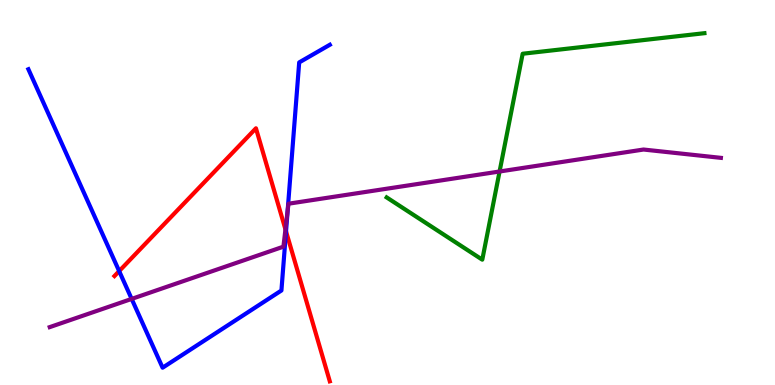[{'lines': ['blue', 'red'], 'intersections': [{'x': 1.54, 'y': 2.96}, {'x': 3.69, 'y': 3.99}]}, {'lines': ['green', 'red'], 'intersections': []}, {'lines': ['purple', 'red'], 'intersections': [{'x': 3.68, 'y': 4.04}]}, {'lines': ['blue', 'green'], 'intersections': []}, {'lines': ['blue', 'purple'], 'intersections': [{'x': 1.7, 'y': 2.24}, {'x': 3.71, 'y': 4.52}]}, {'lines': ['green', 'purple'], 'intersections': [{'x': 6.45, 'y': 5.55}]}]